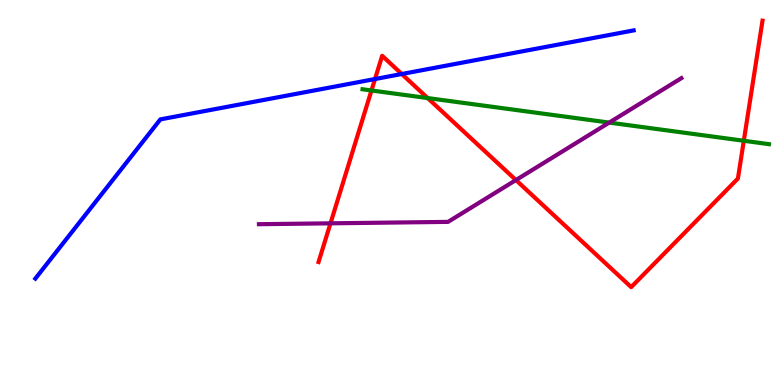[{'lines': ['blue', 'red'], 'intersections': [{'x': 4.84, 'y': 7.95}, {'x': 5.18, 'y': 8.08}]}, {'lines': ['green', 'red'], 'intersections': [{'x': 4.79, 'y': 7.65}, {'x': 5.52, 'y': 7.45}, {'x': 9.6, 'y': 6.34}]}, {'lines': ['purple', 'red'], 'intersections': [{'x': 4.26, 'y': 4.2}, {'x': 6.66, 'y': 5.32}]}, {'lines': ['blue', 'green'], 'intersections': []}, {'lines': ['blue', 'purple'], 'intersections': []}, {'lines': ['green', 'purple'], 'intersections': [{'x': 7.86, 'y': 6.82}]}]